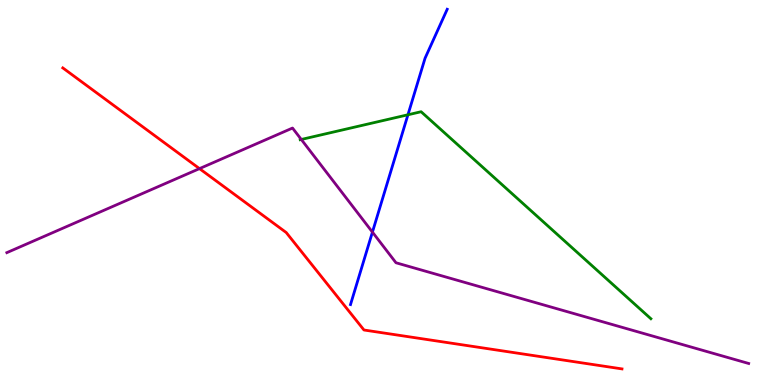[{'lines': ['blue', 'red'], 'intersections': []}, {'lines': ['green', 'red'], 'intersections': []}, {'lines': ['purple', 'red'], 'intersections': [{'x': 2.57, 'y': 5.62}]}, {'lines': ['blue', 'green'], 'intersections': [{'x': 5.26, 'y': 7.02}]}, {'lines': ['blue', 'purple'], 'intersections': [{'x': 4.81, 'y': 3.97}]}, {'lines': ['green', 'purple'], 'intersections': [{'x': 3.89, 'y': 6.38}]}]